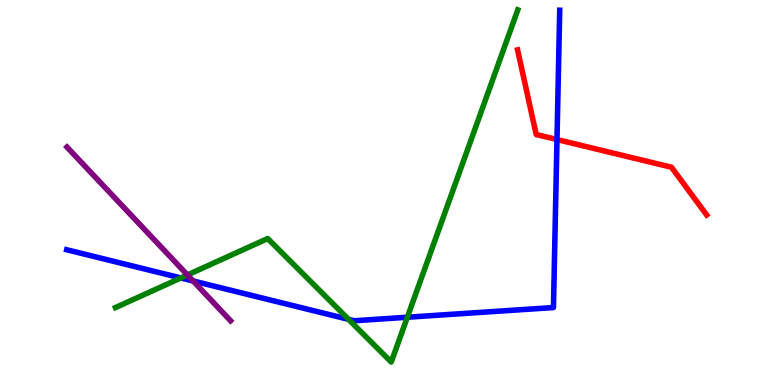[{'lines': ['blue', 'red'], 'intersections': [{'x': 7.19, 'y': 6.38}]}, {'lines': ['green', 'red'], 'intersections': []}, {'lines': ['purple', 'red'], 'intersections': []}, {'lines': ['blue', 'green'], 'intersections': [{'x': 2.33, 'y': 2.78}, {'x': 4.5, 'y': 1.71}, {'x': 5.26, 'y': 1.76}]}, {'lines': ['blue', 'purple'], 'intersections': [{'x': 2.49, 'y': 2.7}]}, {'lines': ['green', 'purple'], 'intersections': [{'x': 2.42, 'y': 2.86}]}]